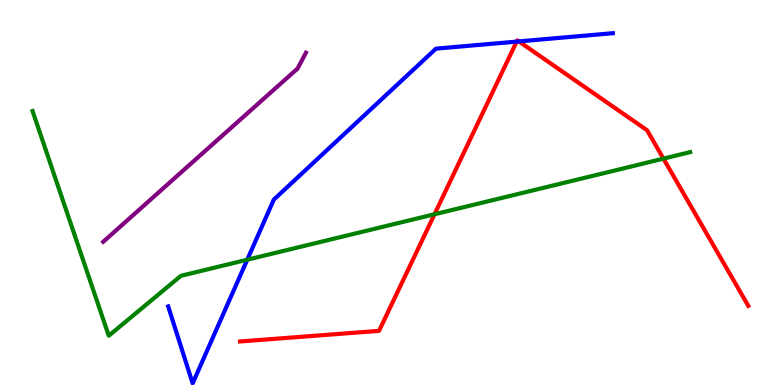[{'lines': ['blue', 'red'], 'intersections': [{'x': 6.67, 'y': 8.92}, {'x': 6.7, 'y': 8.92}]}, {'lines': ['green', 'red'], 'intersections': [{'x': 5.61, 'y': 4.43}, {'x': 8.56, 'y': 5.88}]}, {'lines': ['purple', 'red'], 'intersections': []}, {'lines': ['blue', 'green'], 'intersections': [{'x': 3.19, 'y': 3.25}]}, {'lines': ['blue', 'purple'], 'intersections': []}, {'lines': ['green', 'purple'], 'intersections': []}]